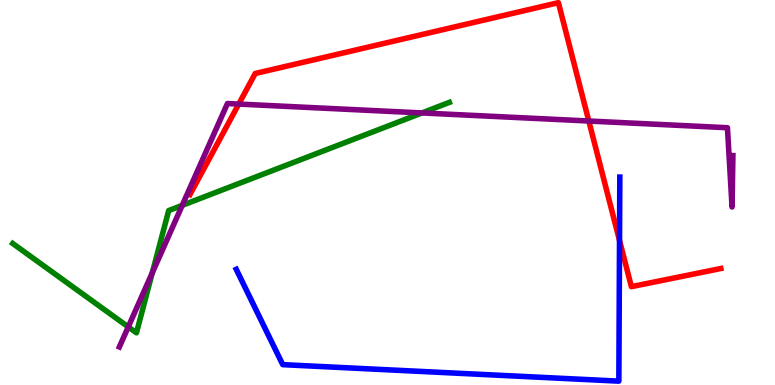[{'lines': ['blue', 'red'], 'intersections': [{'x': 7.99, 'y': 3.75}]}, {'lines': ['green', 'red'], 'intersections': []}, {'lines': ['purple', 'red'], 'intersections': [{'x': 3.08, 'y': 7.3}, {'x': 7.6, 'y': 6.86}]}, {'lines': ['blue', 'green'], 'intersections': []}, {'lines': ['blue', 'purple'], 'intersections': []}, {'lines': ['green', 'purple'], 'intersections': [{'x': 1.65, 'y': 1.51}, {'x': 1.96, 'y': 2.91}, {'x': 2.35, 'y': 4.67}, {'x': 5.44, 'y': 7.07}]}]